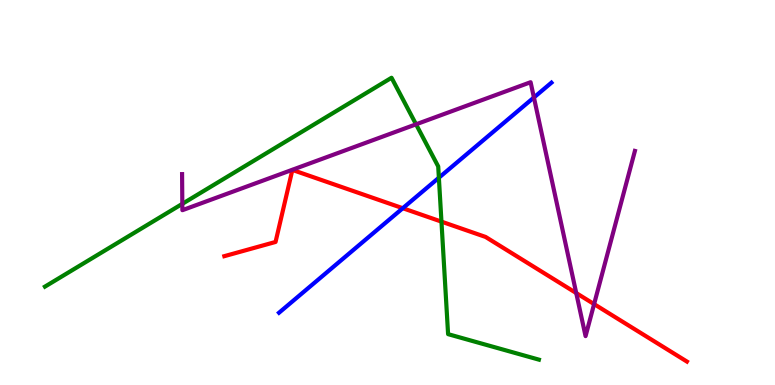[{'lines': ['blue', 'red'], 'intersections': [{'x': 5.2, 'y': 4.59}]}, {'lines': ['green', 'red'], 'intersections': [{'x': 5.7, 'y': 4.24}]}, {'lines': ['purple', 'red'], 'intersections': [{'x': 7.44, 'y': 2.39}, {'x': 7.67, 'y': 2.1}]}, {'lines': ['blue', 'green'], 'intersections': [{'x': 5.66, 'y': 5.38}]}, {'lines': ['blue', 'purple'], 'intersections': [{'x': 6.89, 'y': 7.47}]}, {'lines': ['green', 'purple'], 'intersections': [{'x': 2.35, 'y': 4.71}, {'x': 5.37, 'y': 6.77}]}]